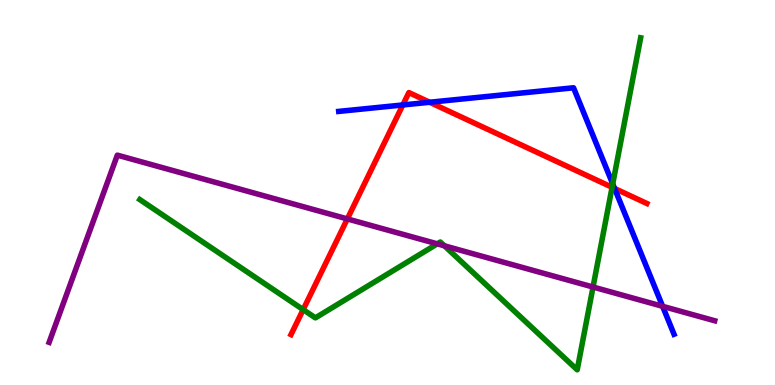[{'lines': ['blue', 'red'], 'intersections': [{'x': 5.2, 'y': 7.27}, {'x': 5.54, 'y': 7.34}, {'x': 7.93, 'y': 5.11}]}, {'lines': ['green', 'red'], 'intersections': [{'x': 3.91, 'y': 1.96}, {'x': 7.9, 'y': 5.14}]}, {'lines': ['purple', 'red'], 'intersections': [{'x': 4.48, 'y': 4.31}]}, {'lines': ['blue', 'green'], 'intersections': [{'x': 7.91, 'y': 5.22}]}, {'lines': ['blue', 'purple'], 'intersections': [{'x': 8.55, 'y': 2.04}]}, {'lines': ['green', 'purple'], 'intersections': [{'x': 5.64, 'y': 3.67}, {'x': 5.73, 'y': 3.61}, {'x': 7.65, 'y': 2.54}]}]